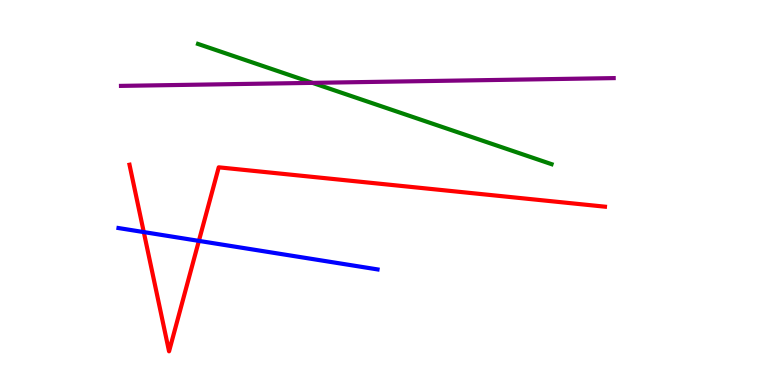[{'lines': ['blue', 'red'], 'intersections': [{'x': 1.86, 'y': 3.97}, {'x': 2.57, 'y': 3.74}]}, {'lines': ['green', 'red'], 'intersections': []}, {'lines': ['purple', 'red'], 'intersections': []}, {'lines': ['blue', 'green'], 'intersections': []}, {'lines': ['blue', 'purple'], 'intersections': []}, {'lines': ['green', 'purple'], 'intersections': [{'x': 4.03, 'y': 7.85}]}]